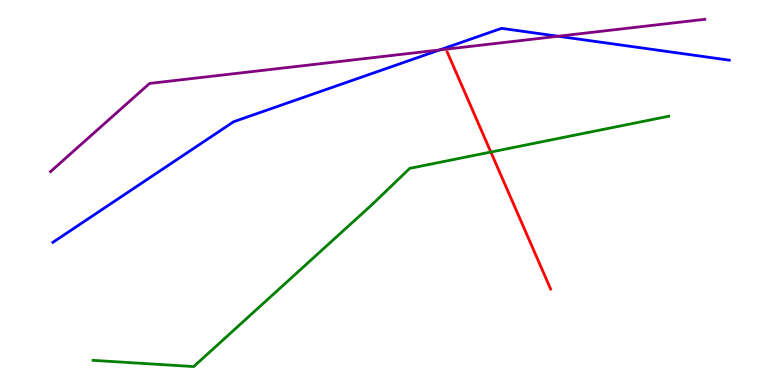[{'lines': ['blue', 'red'], 'intersections': []}, {'lines': ['green', 'red'], 'intersections': [{'x': 6.33, 'y': 6.05}]}, {'lines': ['purple', 'red'], 'intersections': []}, {'lines': ['blue', 'green'], 'intersections': []}, {'lines': ['blue', 'purple'], 'intersections': [{'x': 5.67, 'y': 8.7}, {'x': 7.2, 'y': 9.06}]}, {'lines': ['green', 'purple'], 'intersections': []}]